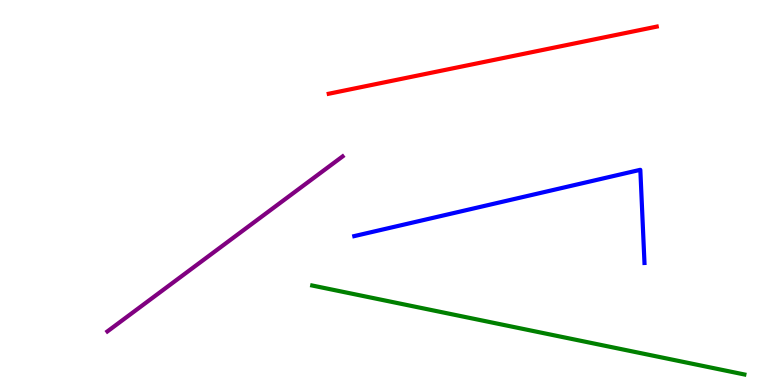[{'lines': ['blue', 'red'], 'intersections': []}, {'lines': ['green', 'red'], 'intersections': []}, {'lines': ['purple', 'red'], 'intersections': []}, {'lines': ['blue', 'green'], 'intersections': []}, {'lines': ['blue', 'purple'], 'intersections': []}, {'lines': ['green', 'purple'], 'intersections': []}]